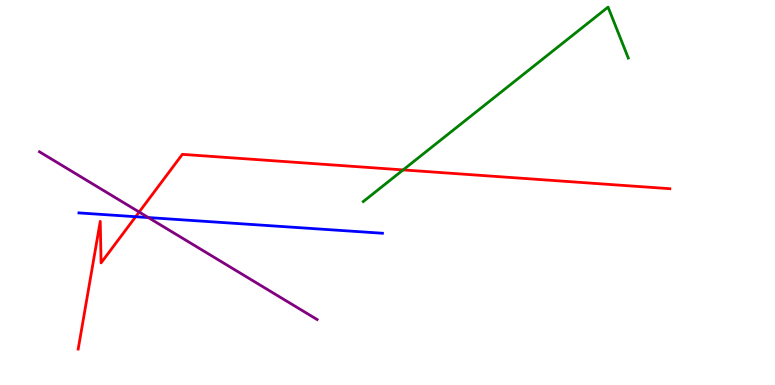[{'lines': ['blue', 'red'], 'intersections': [{'x': 1.75, 'y': 4.37}]}, {'lines': ['green', 'red'], 'intersections': [{'x': 5.2, 'y': 5.59}]}, {'lines': ['purple', 'red'], 'intersections': [{'x': 1.8, 'y': 4.49}]}, {'lines': ['blue', 'green'], 'intersections': []}, {'lines': ['blue', 'purple'], 'intersections': [{'x': 1.91, 'y': 4.35}]}, {'lines': ['green', 'purple'], 'intersections': []}]